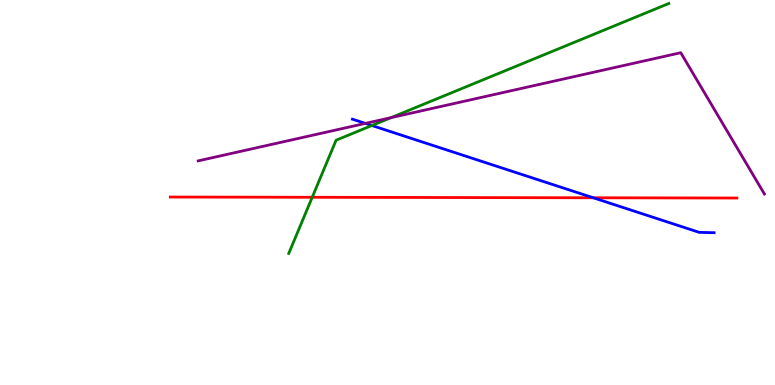[{'lines': ['blue', 'red'], 'intersections': [{'x': 7.66, 'y': 4.86}]}, {'lines': ['green', 'red'], 'intersections': [{'x': 4.03, 'y': 4.88}]}, {'lines': ['purple', 'red'], 'intersections': []}, {'lines': ['blue', 'green'], 'intersections': [{'x': 4.8, 'y': 6.74}]}, {'lines': ['blue', 'purple'], 'intersections': [{'x': 4.71, 'y': 6.79}]}, {'lines': ['green', 'purple'], 'intersections': [{'x': 5.05, 'y': 6.94}]}]